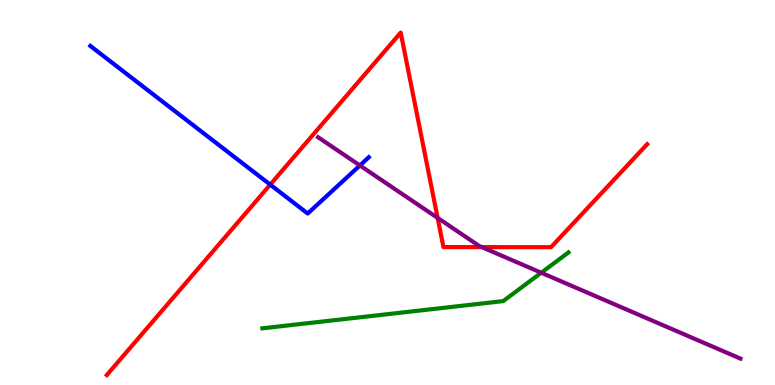[{'lines': ['blue', 'red'], 'intersections': [{'x': 3.49, 'y': 5.2}]}, {'lines': ['green', 'red'], 'intersections': []}, {'lines': ['purple', 'red'], 'intersections': [{'x': 5.65, 'y': 4.34}, {'x': 6.22, 'y': 3.58}]}, {'lines': ['blue', 'green'], 'intersections': []}, {'lines': ['blue', 'purple'], 'intersections': [{'x': 4.64, 'y': 5.7}]}, {'lines': ['green', 'purple'], 'intersections': [{'x': 6.98, 'y': 2.92}]}]